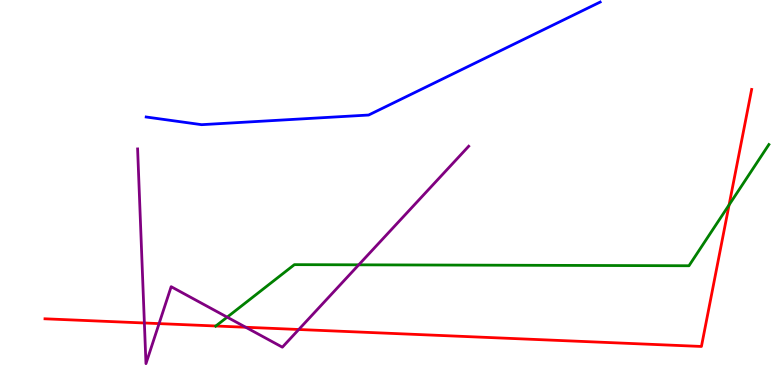[{'lines': ['blue', 'red'], 'intersections': []}, {'lines': ['green', 'red'], 'intersections': [{'x': 2.79, 'y': 1.53}, {'x': 9.41, 'y': 4.68}]}, {'lines': ['purple', 'red'], 'intersections': [{'x': 1.86, 'y': 1.61}, {'x': 2.05, 'y': 1.59}, {'x': 3.17, 'y': 1.5}, {'x': 3.85, 'y': 1.44}]}, {'lines': ['blue', 'green'], 'intersections': []}, {'lines': ['blue', 'purple'], 'intersections': []}, {'lines': ['green', 'purple'], 'intersections': [{'x': 2.93, 'y': 1.76}, {'x': 4.63, 'y': 3.12}]}]